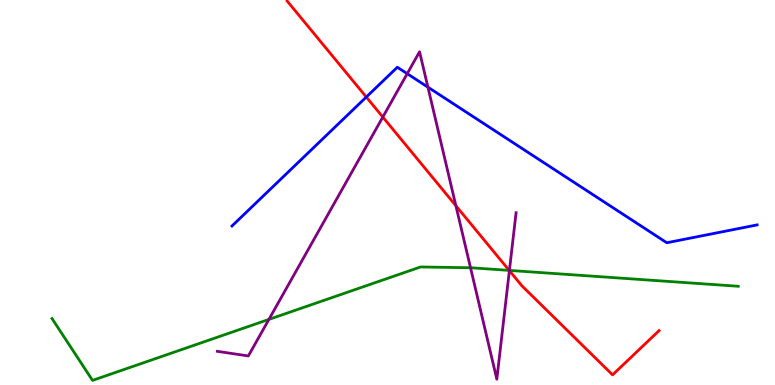[{'lines': ['blue', 'red'], 'intersections': [{'x': 4.73, 'y': 7.48}]}, {'lines': ['green', 'red'], 'intersections': [{'x': 6.57, 'y': 2.98}]}, {'lines': ['purple', 'red'], 'intersections': [{'x': 4.94, 'y': 6.96}, {'x': 5.88, 'y': 4.66}, {'x': 6.57, 'y': 2.97}]}, {'lines': ['blue', 'green'], 'intersections': []}, {'lines': ['blue', 'purple'], 'intersections': [{'x': 5.25, 'y': 8.09}, {'x': 5.52, 'y': 7.74}]}, {'lines': ['green', 'purple'], 'intersections': [{'x': 3.47, 'y': 1.7}, {'x': 6.07, 'y': 3.05}, {'x': 6.57, 'y': 2.98}]}]